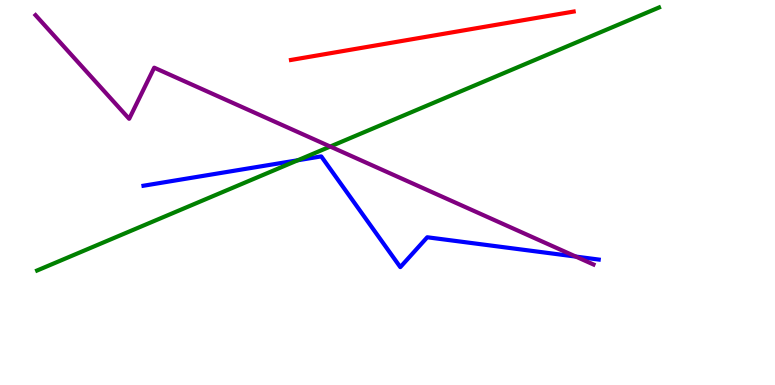[{'lines': ['blue', 'red'], 'intersections': []}, {'lines': ['green', 'red'], 'intersections': []}, {'lines': ['purple', 'red'], 'intersections': []}, {'lines': ['blue', 'green'], 'intersections': [{'x': 3.84, 'y': 5.84}]}, {'lines': ['blue', 'purple'], 'intersections': [{'x': 7.43, 'y': 3.34}]}, {'lines': ['green', 'purple'], 'intersections': [{'x': 4.26, 'y': 6.19}]}]